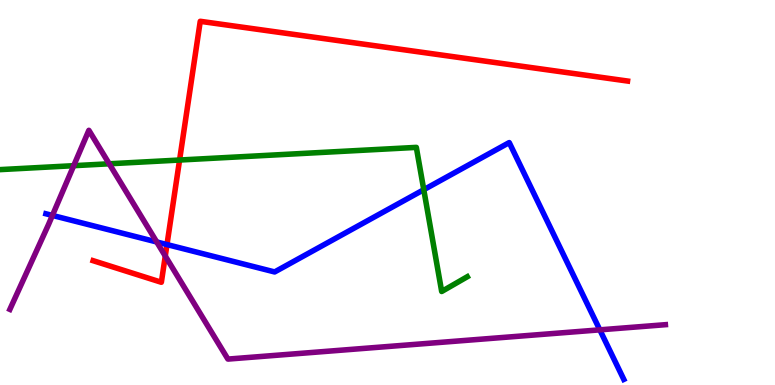[{'lines': ['blue', 'red'], 'intersections': [{'x': 2.15, 'y': 3.65}]}, {'lines': ['green', 'red'], 'intersections': [{'x': 2.32, 'y': 5.84}]}, {'lines': ['purple', 'red'], 'intersections': [{'x': 2.13, 'y': 3.35}]}, {'lines': ['blue', 'green'], 'intersections': [{'x': 5.47, 'y': 5.07}]}, {'lines': ['blue', 'purple'], 'intersections': [{'x': 0.676, 'y': 4.4}, {'x': 2.02, 'y': 3.72}, {'x': 7.74, 'y': 1.43}]}, {'lines': ['green', 'purple'], 'intersections': [{'x': 0.951, 'y': 5.7}, {'x': 1.41, 'y': 5.75}]}]